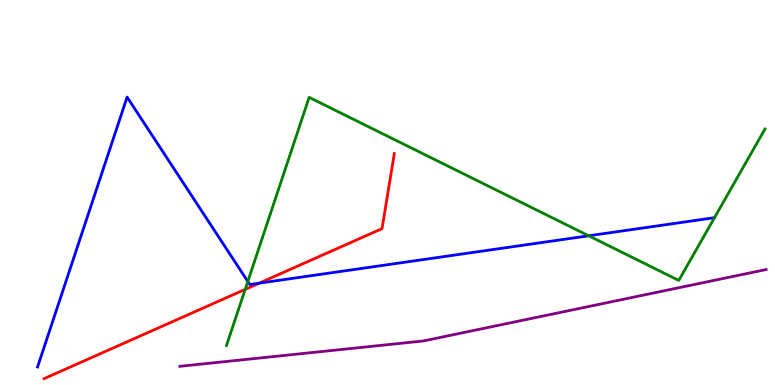[{'lines': ['blue', 'red'], 'intersections': [{'x': 3.34, 'y': 2.64}]}, {'lines': ['green', 'red'], 'intersections': [{'x': 3.16, 'y': 2.48}]}, {'lines': ['purple', 'red'], 'intersections': []}, {'lines': ['blue', 'green'], 'intersections': [{'x': 3.2, 'y': 2.69}, {'x': 7.6, 'y': 3.88}]}, {'lines': ['blue', 'purple'], 'intersections': []}, {'lines': ['green', 'purple'], 'intersections': []}]